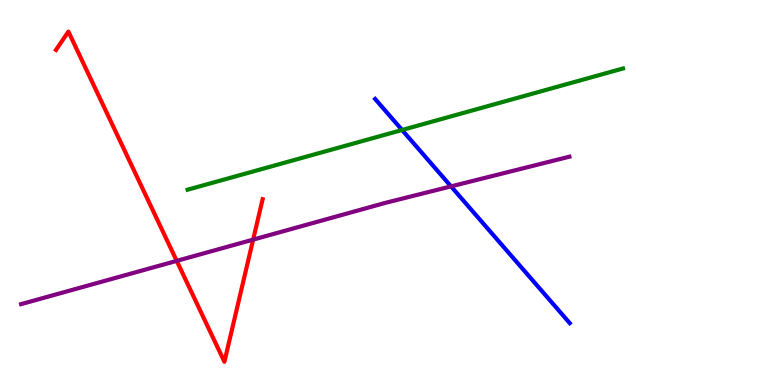[{'lines': ['blue', 'red'], 'intersections': []}, {'lines': ['green', 'red'], 'intersections': []}, {'lines': ['purple', 'red'], 'intersections': [{'x': 2.28, 'y': 3.22}, {'x': 3.27, 'y': 3.78}]}, {'lines': ['blue', 'green'], 'intersections': [{'x': 5.19, 'y': 6.62}]}, {'lines': ['blue', 'purple'], 'intersections': [{'x': 5.82, 'y': 5.16}]}, {'lines': ['green', 'purple'], 'intersections': []}]